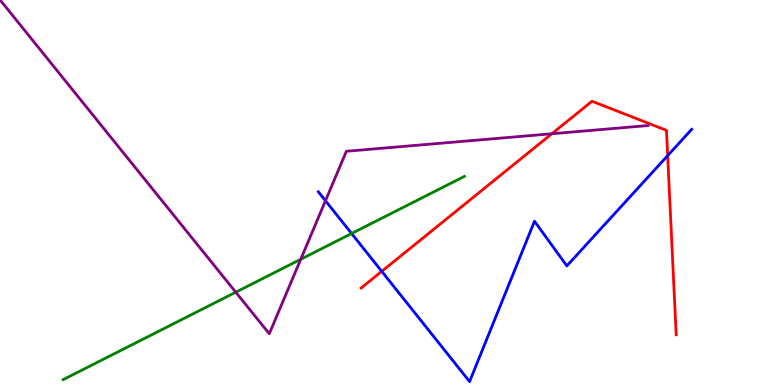[{'lines': ['blue', 'red'], 'intersections': [{'x': 4.93, 'y': 2.95}, {'x': 8.62, 'y': 5.96}]}, {'lines': ['green', 'red'], 'intersections': []}, {'lines': ['purple', 'red'], 'intersections': [{'x': 7.12, 'y': 6.53}]}, {'lines': ['blue', 'green'], 'intersections': [{'x': 4.54, 'y': 3.93}]}, {'lines': ['blue', 'purple'], 'intersections': [{'x': 4.2, 'y': 4.79}]}, {'lines': ['green', 'purple'], 'intersections': [{'x': 3.04, 'y': 2.41}, {'x': 3.88, 'y': 3.27}]}]